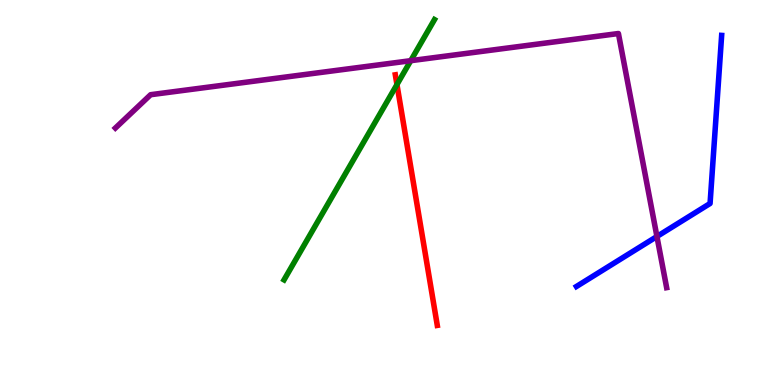[{'lines': ['blue', 'red'], 'intersections': []}, {'lines': ['green', 'red'], 'intersections': [{'x': 5.12, 'y': 7.8}]}, {'lines': ['purple', 'red'], 'intersections': []}, {'lines': ['blue', 'green'], 'intersections': []}, {'lines': ['blue', 'purple'], 'intersections': [{'x': 8.48, 'y': 3.86}]}, {'lines': ['green', 'purple'], 'intersections': [{'x': 5.3, 'y': 8.42}]}]